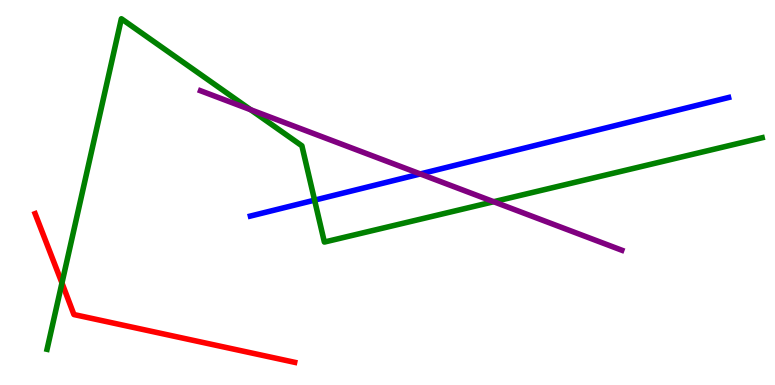[{'lines': ['blue', 'red'], 'intersections': []}, {'lines': ['green', 'red'], 'intersections': [{'x': 0.8, 'y': 2.65}]}, {'lines': ['purple', 'red'], 'intersections': []}, {'lines': ['blue', 'green'], 'intersections': [{'x': 4.06, 'y': 4.8}]}, {'lines': ['blue', 'purple'], 'intersections': [{'x': 5.42, 'y': 5.48}]}, {'lines': ['green', 'purple'], 'intersections': [{'x': 3.23, 'y': 7.15}, {'x': 6.37, 'y': 4.76}]}]